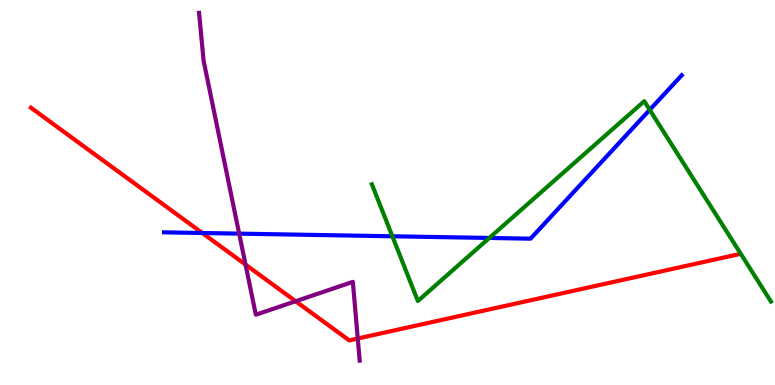[{'lines': ['blue', 'red'], 'intersections': [{'x': 2.61, 'y': 3.95}]}, {'lines': ['green', 'red'], 'intersections': []}, {'lines': ['purple', 'red'], 'intersections': [{'x': 3.17, 'y': 3.13}, {'x': 3.81, 'y': 2.18}, {'x': 4.62, 'y': 1.21}]}, {'lines': ['blue', 'green'], 'intersections': [{'x': 5.06, 'y': 3.86}, {'x': 6.31, 'y': 3.82}, {'x': 8.38, 'y': 7.15}]}, {'lines': ['blue', 'purple'], 'intersections': [{'x': 3.09, 'y': 3.93}]}, {'lines': ['green', 'purple'], 'intersections': []}]